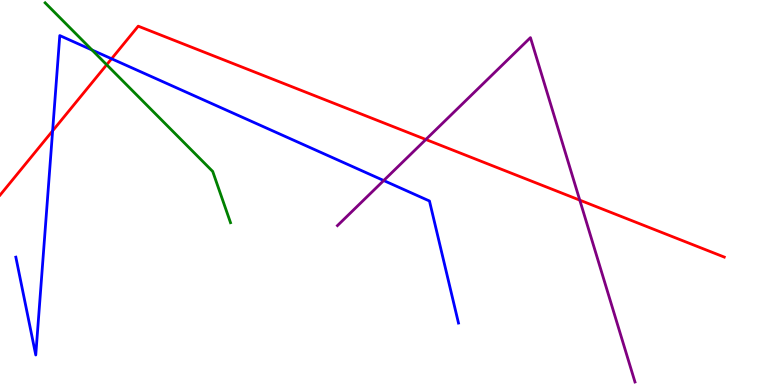[{'lines': ['blue', 'red'], 'intersections': [{'x': 0.679, 'y': 6.6}, {'x': 1.44, 'y': 8.47}]}, {'lines': ['green', 'red'], 'intersections': [{'x': 1.38, 'y': 8.32}]}, {'lines': ['purple', 'red'], 'intersections': [{'x': 5.49, 'y': 6.38}, {'x': 7.48, 'y': 4.8}]}, {'lines': ['blue', 'green'], 'intersections': [{'x': 1.19, 'y': 8.7}]}, {'lines': ['blue', 'purple'], 'intersections': [{'x': 4.95, 'y': 5.31}]}, {'lines': ['green', 'purple'], 'intersections': []}]